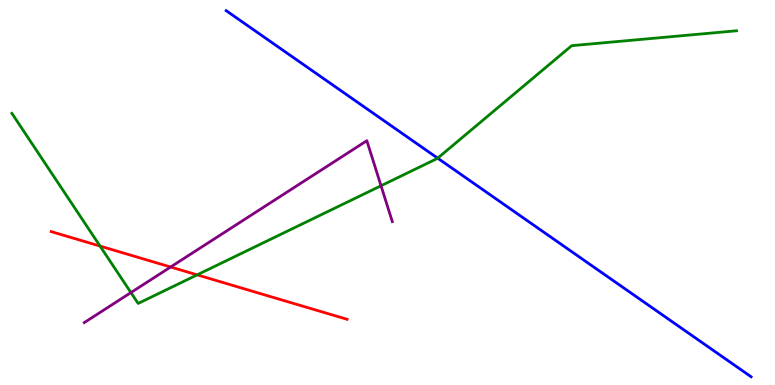[{'lines': ['blue', 'red'], 'intersections': []}, {'lines': ['green', 'red'], 'intersections': [{'x': 1.29, 'y': 3.61}, {'x': 2.54, 'y': 2.86}]}, {'lines': ['purple', 'red'], 'intersections': [{'x': 2.2, 'y': 3.06}]}, {'lines': ['blue', 'green'], 'intersections': [{'x': 5.65, 'y': 5.89}]}, {'lines': ['blue', 'purple'], 'intersections': []}, {'lines': ['green', 'purple'], 'intersections': [{'x': 1.69, 'y': 2.4}, {'x': 4.92, 'y': 5.18}]}]